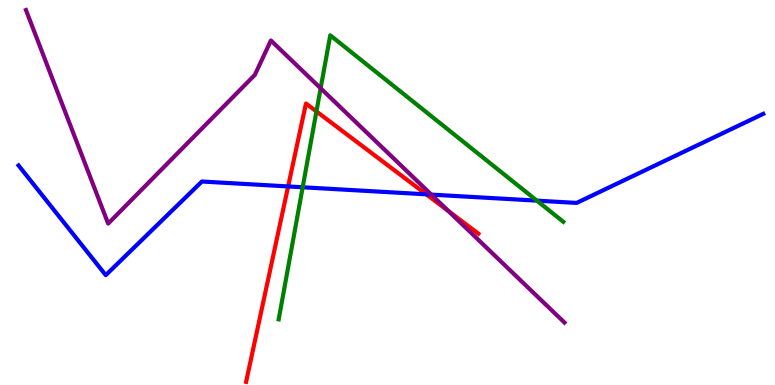[{'lines': ['blue', 'red'], 'intersections': [{'x': 3.72, 'y': 5.16}, {'x': 5.5, 'y': 4.95}]}, {'lines': ['green', 'red'], 'intersections': [{'x': 4.08, 'y': 7.11}]}, {'lines': ['purple', 'red'], 'intersections': [{'x': 5.79, 'y': 4.52}]}, {'lines': ['blue', 'green'], 'intersections': [{'x': 3.91, 'y': 5.14}, {'x': 6.93, 'y': 4.79}]}, {'lines': ['blue', 'purple'], 'intersections': [{'x': 5.57, 'y': 4.95}]}, {'lines': ['green', 'purple'], 'intersections': [{'x': 4.14, 'y': 7.71}]}]